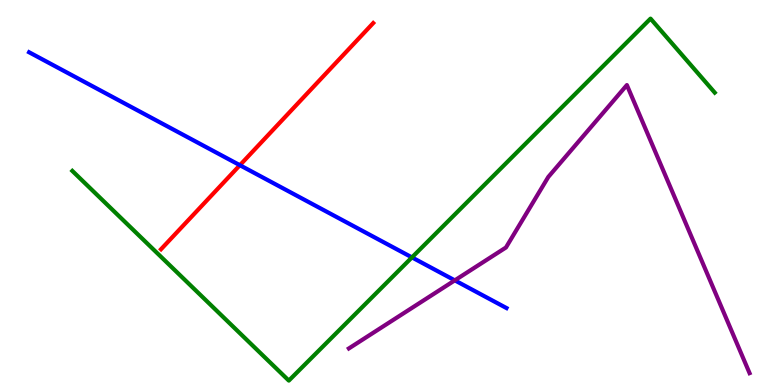[{'lines': ['blue', 'red'], 'intersections': [{'x': 3.1, 'y': 5.71}]}, {'lines': ['green', 'red'], 'intersections': []}, {'lines': ['purple', 'red'], 'intersections': []}, {'lines': ['blue', 'green'], 'intersections': [{'x': 5.32, 'y': 3.31}]}, {'lines': ['blue', 'purple'], 'intersections': [{'x': 5.87, 'y': 2.72}]}, {'lines': ['green', 'purple'], 'intersections': []}]